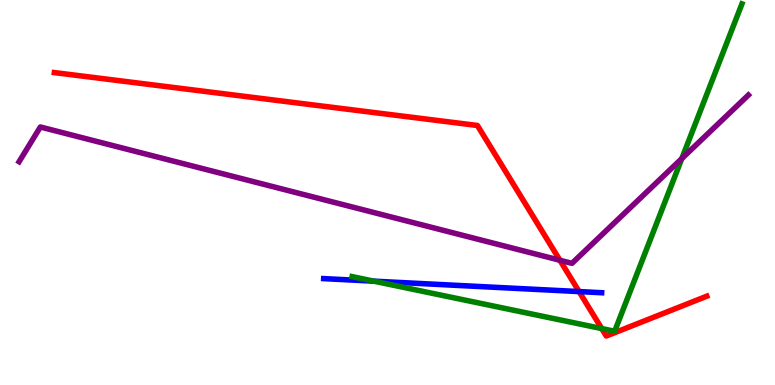[{'lines': ['blue', 'red'], 'intersections': [{'x': 7.47, 'y': 2.43}]}, {'lines': ['green', 'red'], 'intersections': [{'x': 7.76, 'y': 1.47}]}, {'lines': ['purple', 'red'], 'intersections': [{'x': 7.22, 'y': 3.24}]}, {'lines': ['blue', 'green'], 'intersections': [{'x': 4.82, 'y': 2.7}]}, {'lines': ['blue', 'purple'], 'intersections': []}, {'lines': ['green', 'purple'], 'intersections': [{'x': 8.8, 'y': 5.88}]}]